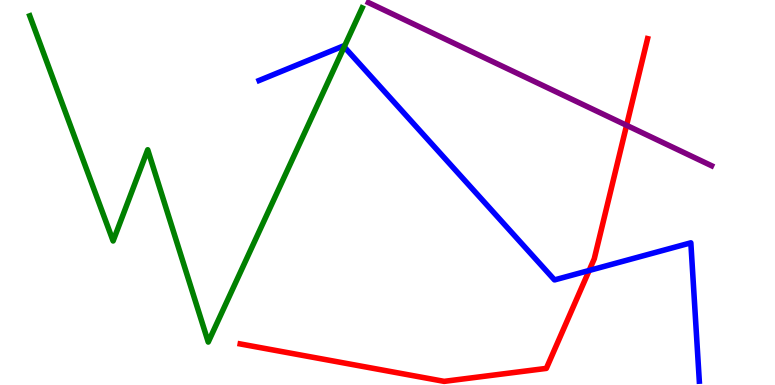[{'lines': ['blue', 'red'], 'intersections': [{'x': 7.6, 'y': 2.97}]}, {'lines': ['green', 'red'], 'intersections': []}, {'lines': ['purple', 'red'], 'intersections': [{'x': 8.08, 'y': 6.74}]}, {'lines': ['blue', 'green'], 'intersections': [{'x': 4.44, 'y': 8.78}]}, {'lines': ['blue', 'purple'], 'intersections': []}, {'lines': ['green', 'purple'], 'intersections': []}]